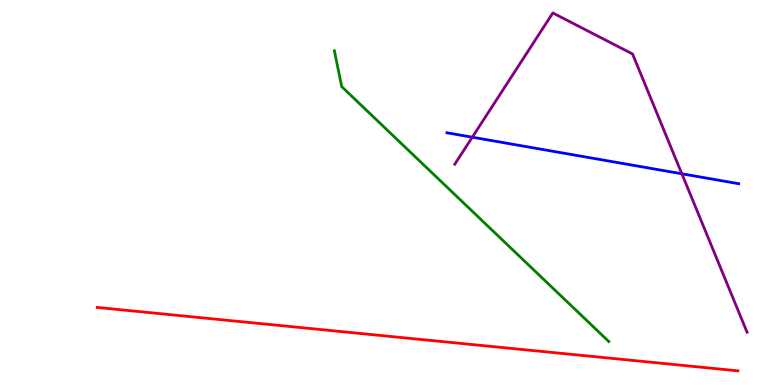[{'lines': ['blue', 'red'], 'intersections': []}, {'lines': ['green', 'red'], 'intersections': []}, {'lines': ['purple', 'red'], 'intersections': []}, {'lines': ['blue', 'green'], 'intersections': []}, {'lines': ['blue', 'purple'], 'intersections': [{'x': 6.09, 'y': 6.44}, {'x': 8.8, 'y': 5.49}]}, {'lines': ['green', 'purple'], 'intersections': []}]